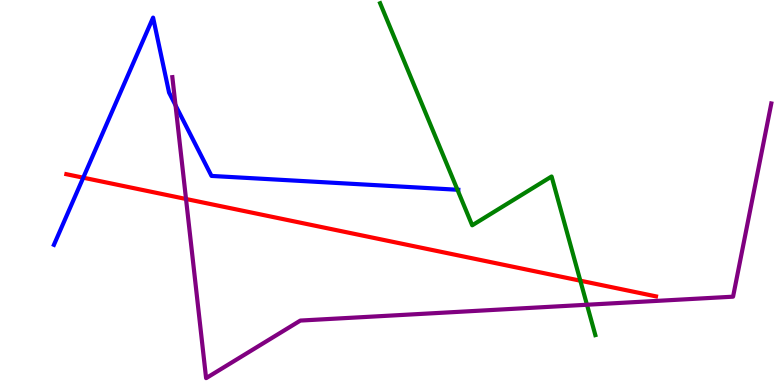[{'lines': ['blue', 'red'], 'intersections': [{'x': 1.07, 'y': 5.38}]}, {'lines': ['green', 'red'], 'intersections': [{'x': 7.49, 'y': 2.71}]}, {'lines': ['purple', 'red'], 'intersections': [{'x': 2.4, 'y': 4.83}]}, {'lines': ['blue', 'green'], 'intersections': [{'x': 5.9, 'y': 5.07}]}, {'lines': ['blue', 'purple'], 'intersections': [{'x': 2.26, 'y': 7.27}]}, {'lines': ['green', 'purple'], 'intersections': [{'x': 7.57, 'y': 2.08}]}]